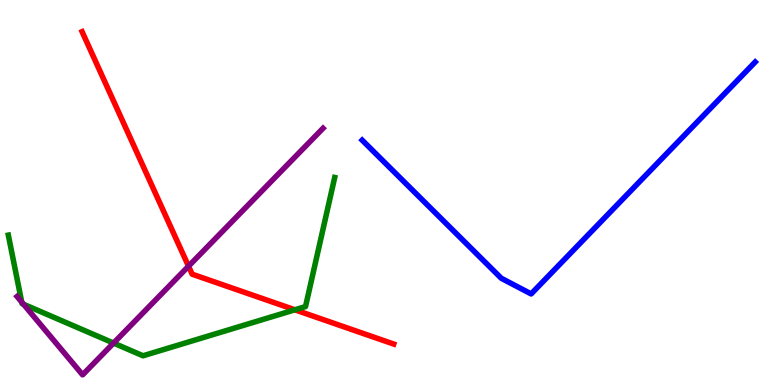[{'lines': ['blue', 'red'], 'intersections': []}, {'lines': ['green', 'red'], 'intersections': [{'x': 3.81, 'y': 1.95}]}, {'lines': ['purple', 'red'], 'intersections': [{'x': 2.43, 'y': 3.09}]}, {'lines': ['blue', 'green'], 'intersections': []}, {'lines': ['blue', 'purple'], 'intersections': []}, {'lines': ['green', 'purple'], 'intersections': [{'x': 0.28, 'y': 2.15}, {'x': 0.304, 'y': 2.1}, {'x': 1.47, 'y': 1.09}]}]